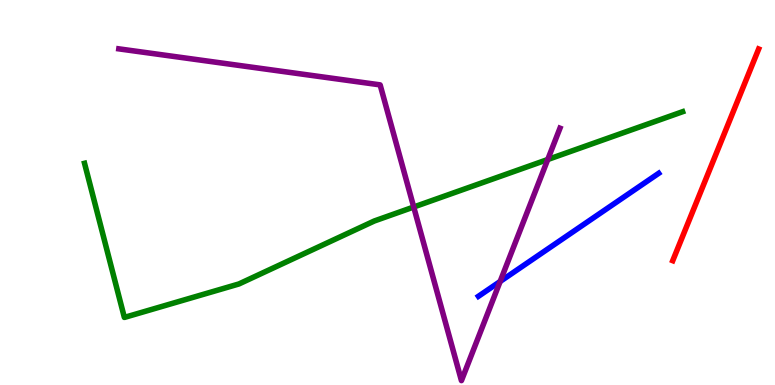[{'lines': ['blue', 'red'], 'intersections': []}, {'lines': ['green', 'red'], 'intersections': []}, {'lines': ['purple', 'red'], 'intersections': []}, {'lines': ['blue', 'green'], 'intersections': []}, {'lines': ['blue', 'purple'], 'intersections': [{'x': 6.45, 'y': 2.69}]}, {'lines': ['green', 'purple'], 'intersections': [{'x': 5.34, 'y': 4.62}, {'x': 7.07, 'y': 5.86}]}]